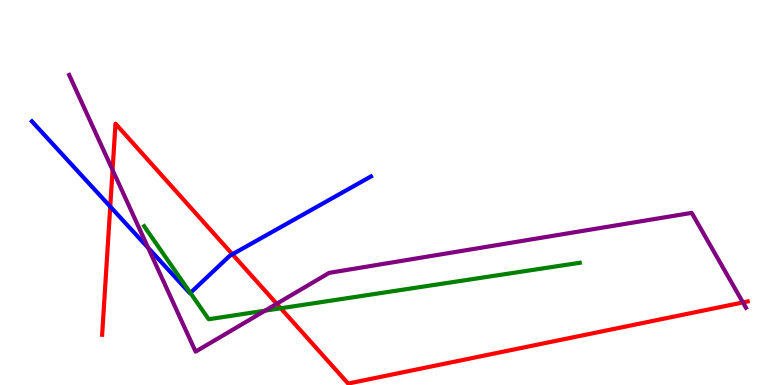[{'lines': ['blue', 'red'], 'intersections': [{'x': 1.42, 'y': 4.63}, {'x': 3.0, 'y': 3.4}]}, {'lines': ['green', 'red'], 'intersections': [{'x': 3.62, 'y': 1.99}]}, {'lines': ['purple', 'red'], 'intersections': [{'x': 1.45, 'y': 5.59}, {'x': 3.57, 'y': 2.11}, {'x': 9.59, 'y': 2.14}]}, {'lines': ['blue', 'green'], 'intersections': [{'x': 2.46, 'y': 2.39}]}, {'lines': ['blue', 'purple'], 'intersections': [{'x': 1.91, 'y': 3.56}]}, {'lines': ['green', 'purple'], 'intersections': [{'x': 3.42, 'y': 1.93}]}]